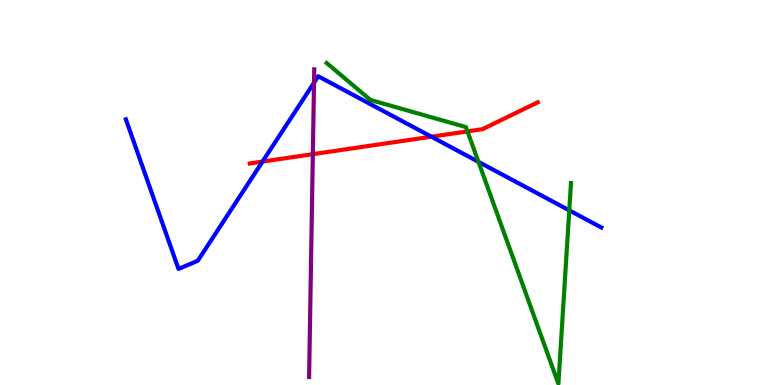[{'lines': ['blue', 'red'], 'intersections': [{'x': 3.39, 'y': 5.8}, {'x': 5.57, 'y': 6.45}]}, {'lines': ['green', 'red'], 'intersections': [{'x': 6.03, 'y': 6.59}]}, {'lines': ['purple', 'red'], 'intersections': [{'x': 4.04, 'y': 6.0}]}, {'lines': ['blue', 'green'], 'intersections': [{'x': 6.17, 'y': 5.8}, {'x': 7.35, 'y': 4.54}]}, {'lines': ['blue', 'purple'], 'intersections': [{'x': 4.05, 'y': 7.85}]}, {'lines': ['green', 'purple'], 'intersections': []}]